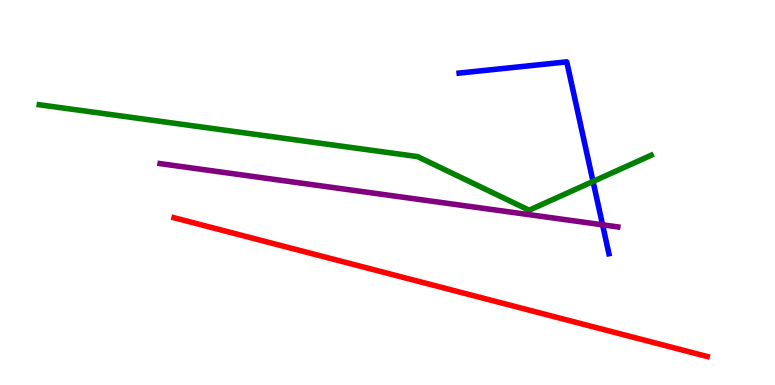[{'lines': ['blue', 'red'], 'intersections': []}, {'lines': ['green', 'red'], 'intersections': []}, {'lines': ['purple', 'red'], 'intersections': []}, {'lines': ['blue', 'green'], 'intersections': [{'x': 7.65, 'y': 5.29}]}, {'lines': ['blue', 'purple'], 'intersections': [{'x': 7.78, 'y': 4.16}]}, {'lines': ['green', 'purple'], 'intersections': []}]